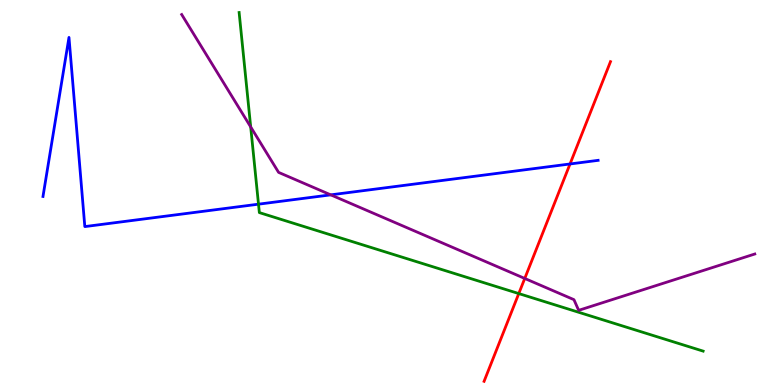[{'lines': ['blue', 'red'], 'intersections': [{'x': 7.36, 'y': 5.74}]}, {'lines': ['green', 'red'], 'intersections': [{'x': 6.69, 'y': 2.37}]}, {'lines': ['purple', 'red'], 'intersections': [{'x': 6.77, 'y': 2.77}]}, {'lines': ['blue', 'green'], 'intersections': [{'x': 3.34, 'y': 4.7}]}, {'lines': ['blue', 'purple'], 'intersections': [{'x': 4.27, 'y': 4.94}]}, {'lines': ['green', 'purple'], 'intersections': [{'x': 3.23, 'y': 6.7}]}]